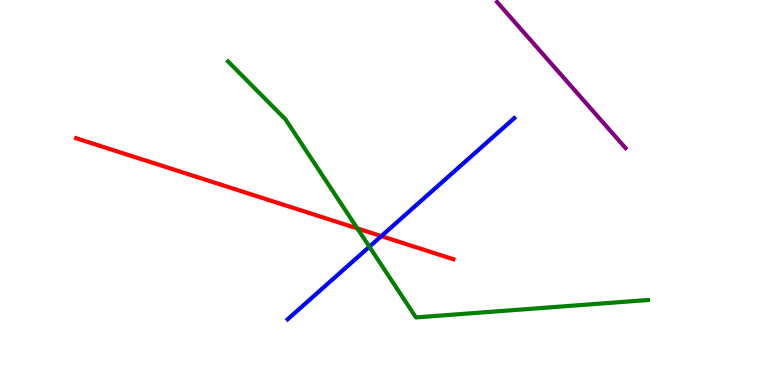[{'lines': ['blue', 'red'], 'intersections': [{'x': 4.92, 'y': 3.87}]}, {'lines': ['green', 'red'], 'intersections': [{'x': 4.61, 'y': 4.07}]}, {'lines': ['purple', 'red'], 'intersections': []}, {'lines': ['blue', 'green'], 'intersections': [{'x': 4.77, 'y': 3.59}]}, {'lines': ['blue', 'purple'], 'intersections': []}, {'lines': ['green', 'purple'], 'intersections': []}]